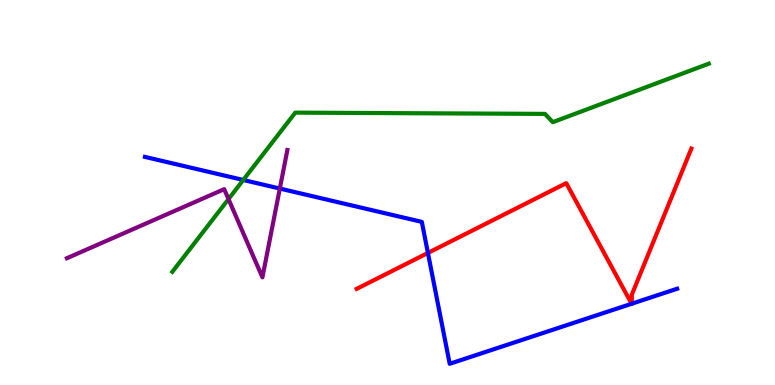[{'lines': ['blue', 'red'], 'intersections': [{'x': 5.52, 'y': 3.43}, {'x': 8.15, 'y': 2.11}, {'x': 8.15, 'y': 2.11}]}, {'lines': ['green', 'red'], 'intersections': []}, {'lines': ['purple', 'red'], 'intersections': []}, {'lines': ['blue', 'green'], 'intersections': [{'x': 3.14, 'y': 5.33}]}, {'lines': ['blue', 'purple'], 'intersections': [{'x': 3.61, 'y': 5.1}]}, {'lines': ['green', 'purple'], 'intersections': [{'x': 2.95, 'y': 4.83}]}]